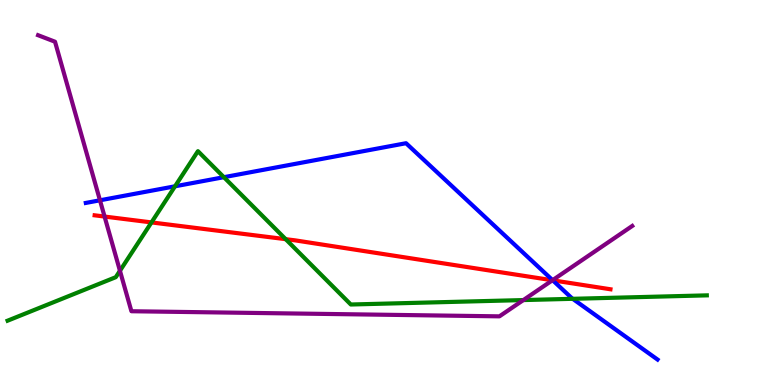[{'lines': ['blue', 'red'], 'intersections': [{'x': 7.13, 'y': 2.72}]}, {'lines': ['green', 'red'], 'intersections': [{'x': 1.95, 'y': 4.22}, {'x': 3.69, 'y': 3.79}]}, {'lines': ['purple', 'red'], 'intersections': [{'x': 1.35, 'y': 4.38}, {'x': 7.13, 'y': 2.72}]}, {'lines': ['blue', 'green'], 'intersections': [{'x': 2.26, 'y': 5.16}, {'x': 2.89, 'y': 5.4}, {'x': 7.39, 'y': 2.24}]}, {'lines': ['blue', 'purple'], 'intersections': [{'x': 1.29, 'y': 4.8}, {'x': 7.13, 'y': 2.72}]}, {'lines': ['green', 'purple'], 'intersections': [{'x': 1.55, 'y': 2.97}, {'x': 6.75, 'y': 2.21}]}]